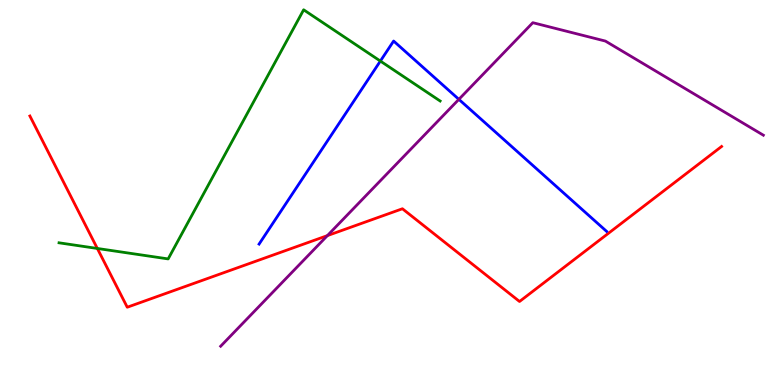[{'lines': ['blue', 'red'], 'intersections': []}, {'lines': ['green', 'red'], 'intersections': [{'x': 1.26, 'y': 3.55}]}, {'lines': ['purple', 'red'], 'intersections': [{'x': 4.22, 'y': 3.88}]}, {'lines': ['blue', 'green'], 'intersections': [{'x': 4.91, 'y': 8.41}]}, {'lines': ['blue', 'purple'], 'intersections': [{'x': 5.92, 'y': 7.42}]}, {'lines': ['green', 'purple'], 'intersections': []}]